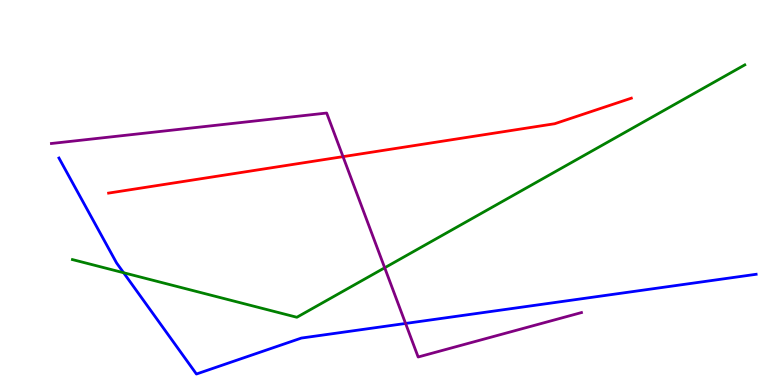[{'lines': ['blue', 'red'], 'intersections': []}, {'lines': ['green', 'red'], 'intersections': []}, {'lines': ['purple', 'red'], 'intersections': [{'x': 4.43, 'y': 5.93}]}, {'lines': ['blue', 'green'], 'intersections': [{'x': 1.59, 'y': 2.92}]}, {'lines': ['blue', 'purple'], 'intersections': [{'x': 5.23, 'y': 1.6}]}, {'lines': ['green', 'purple'], 'intersections': [{'x': 4.96, 'y': 3.04}]}]